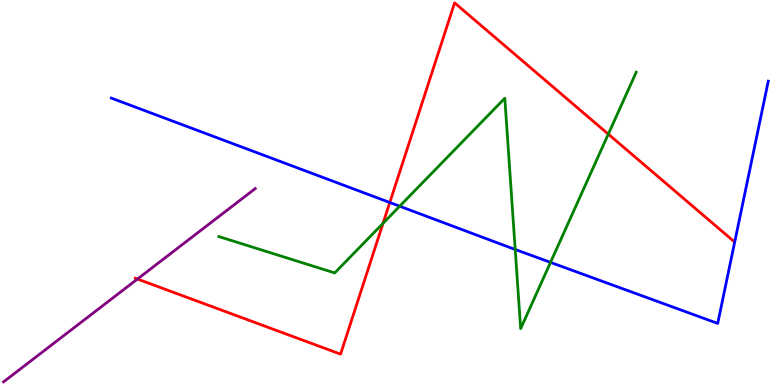[{'lines': ['blue', 'red'], 'intersections': [{'x': 5.03, 'y': 4.74}]}, {'lines': ['green', 'red'], 'intersections': [{'x': 4.94, 'y': 4.2}, {'x': 7.85, 'y': 6.52}]}, {'lines': ['purple', 'red'], 'intersections': [{'x': 1.77, 'y': 2.75}]}, {'lines': ['blue', 'green'], 'intersections': [{'x': 5.16, 'y': 4.64}, {'x': 6.65, 'y': 3.52}, {'x': 7.1, 'y': 3.18}]}, {'lines': ['blue', 'purple'], 'intersections': []}, {'lines': ['green', 'purple'], 'intersections': []}]